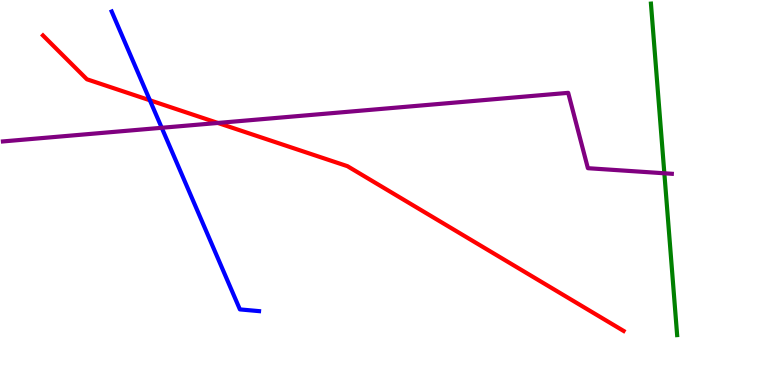[{'lines': ['blue', 'red'], 'intersections': [{'x': 1.93, 'y': 7.4}]}, {'lines': ['green', 'red'], 'intersections': []}, {'lines': ['purple', 'red'], 'intersections': [{'x': 2.81, 'y': 6.81}]}, {'lines': ['blue', 'green'], 'intersections': []}, {'lines': ['blue', 'purple'], 'intersections': [{'x': 2.09, 'y': 6.68}]}, {'lines': ['green', 'purple'], 'intersections': [{'x': 8.57, 'y': 5.5}]}]